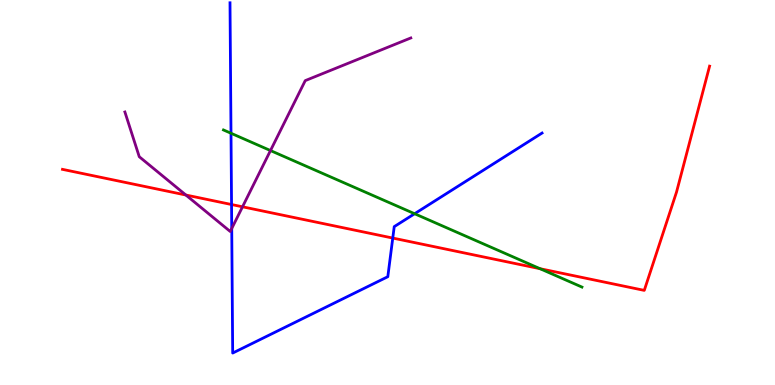[{'lines': ['blue', 'red'], 'intersections': [{'x': 2.99, 'y': 4.69}, {'x': 5.07, 'y': 3.82}]}, {'lines': ['green', 'red'], 'intersections': [{'x': 6.97, 'y': 3.02}]}, {'lines': ['purple', 'red'], 'intersections': [{'x': 2.4, 'y': 4.93}, {'x': 3.13, 'y': 4.63}]}, {'lines': ['blue', 'green'], 'intersections': [{'x': 2.98, 'y': 6.54}, {'x': 5.35, 'y': 4.45}]}, {'lines': ['blue', 'purple'], 'intersections': [{'x': 2.99, 'y': 4.07}]}, {'lines': ['green', 'purple'], 'intersections': [{'x': 3.49, 'y': 6.09}]}]